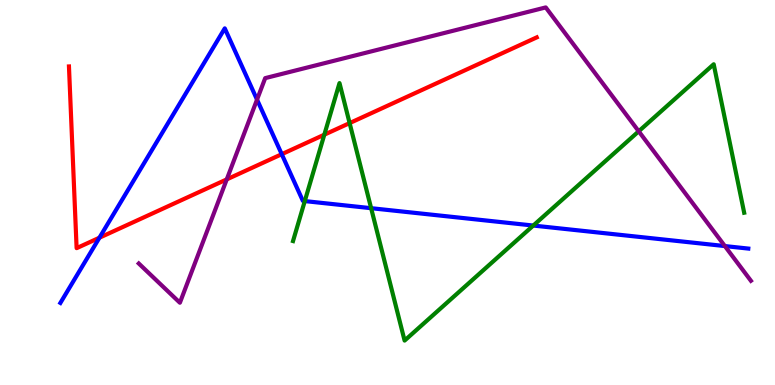[{'lines': ['blue', 'red'], 'intersections': [{'x': 1.28, 'y': 3.83}, {'x': 3.64, 'y': 5.99}]}, {'lines': ['green', 'red'], 'intersections': [{'x': 4.18, 'y': 6.5}, {'x': 4.51, 'y': 6.8}]}, {'lines': ['purple', 'red'], 'intersections': [{'x': 2.93, 'y': 5.34}]}, {'lines': ['blue', 'green'], 'intersections': [{'x': 3.93, 'y': 4.78}, {'x': 4.79, 'y': 4.59}, {'x': 6.88, 'y': 4.14}]}, {'lines': ['blue', 'purple'], 'intersections': [{'x': 3.32, 'y': 7.41}, {'x': 9.35, 'y': 3.61}]}, {'lines': ['green', 'purple'], 'intersections': [{'x': 8.24, 'y': 6.59}]}]